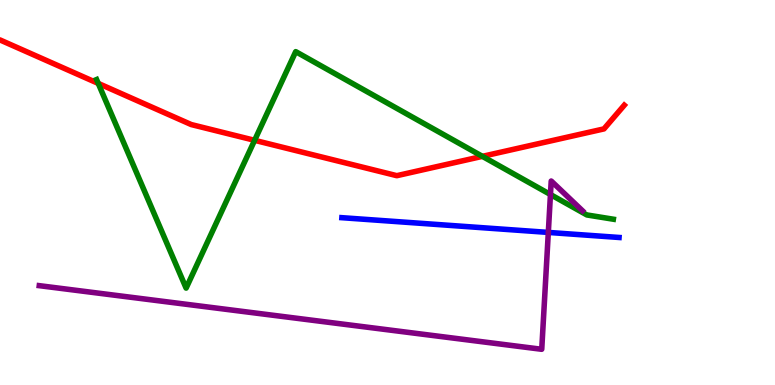[{'lines': ['blue', 'red'], 'intersections': []}, {'lines': ['green', 'red'], 'intersections': [{'x': 1.27, 'y': 7.83}, {'x': 3.29, 'y': 6.36}, {'x': 6.22, 'y': 5.94}]}, {'lines': ['purple', 'red'], 'intersections': []}, {'lines': ['blue', 'green'], 'intersections': []}, {'lines': ['blue', 'purple'], 'intersections': [{'x': 7.08, 'y': 3.96}]}, {'lines': ['green', 'purple'], 'intersections': [{'x': 7.1, 'y': 4.95}]}]